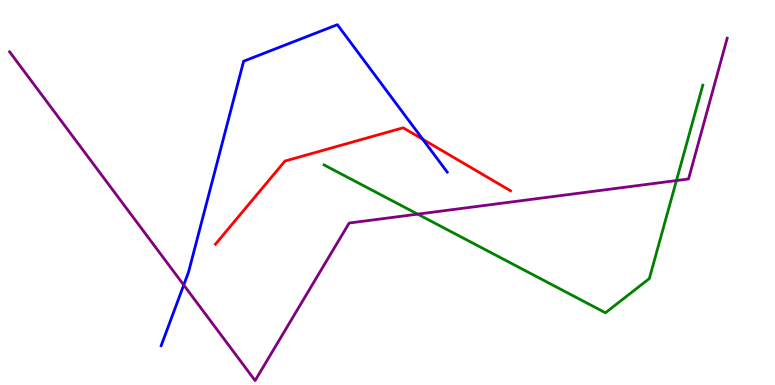[{'lines': ['blue', 'red'], 'intersections': [{'x': 5.46, 'y': 6.38}]}, {'lines': ['green', 'red'], 'intersections': []}, {'lines': ['purple', 'red'], 'intersections': []}, {'lines': ['blue', 'green'], 'intersections': []}, {'lines': ['blue', 'purple'], 'intersections': [{'x': 2.37, 'y': 2.6}]}, {'lines': ['green', 'purple'], 'intersections': [{'x': 5.39, 'y': 4.44}, {'x': 8.73, 'y': 5.31}]}]